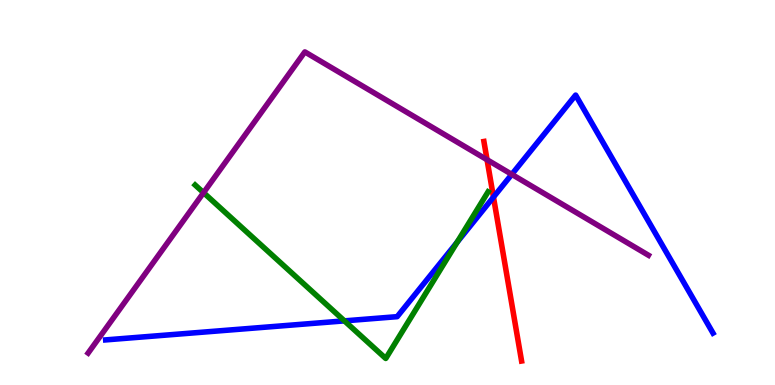[{'lines': ['blue', 'red'], 'intersections': [{'x': 6.37, 'y': 4.88}]}, {'lines': ['green', 'red'], 'intersections': []}, {'lines': ['purple', 'red'], 'intersections': [{'x': 6.28, 'y': 5.85}]}, {'lines': ['blue', 'green'], 'intersections': [{'x': 4.44, 'y': 1.67}, {'x': 5.9, 'y': 3.71}]}, {'lines': ['blue', 'purple'], 'intersections': [{'x': 6.6, 'y': 5.47}]}, {'lines': ['green', 'purple'], 'intersections': [{'x': 2.63, 'y': 5.0}]}]